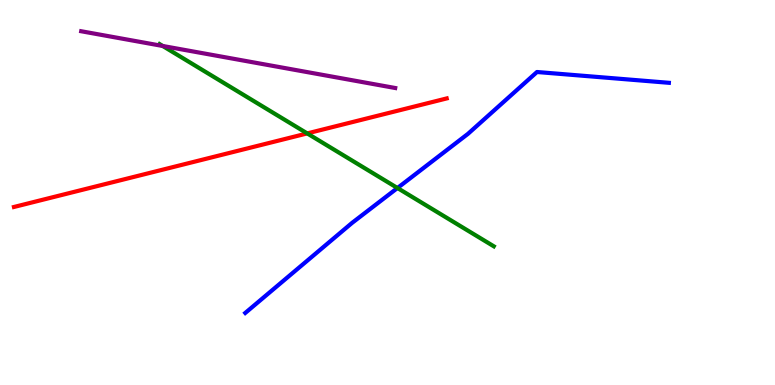[{'lines': ['blue', 'red'], 'intersections': []}, {'lines': ['green', 'red'], 'intersections': [{'x': 3.96, 'y': 6.53}]}, {'lines': ['purple', 'red'], 'intersections': []}, {'lines': ['blue', 'green'], 'intersections': [{'x': 5.13, 'y': 5.12}]}, {'lines': ['blue', 'purple'], 'intersections': []}, {'lines': ['green', 'purple'], 'intersections': [{'x': 2.1, 'y': 8.81}]}]